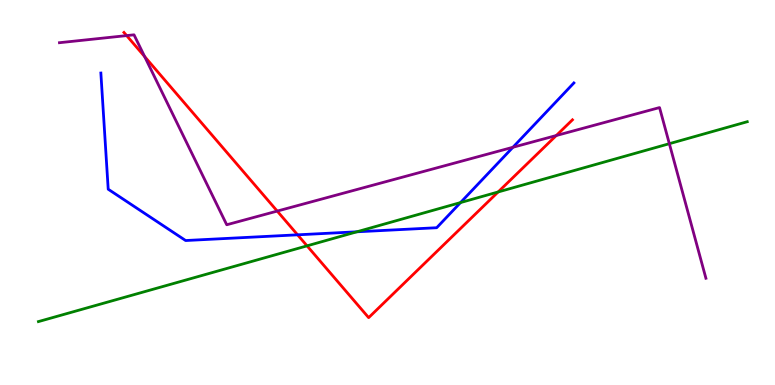[{'lines': ['blue', 'red'], 'intersections': [{'x': 3.84, 'y': 3.9}]}, {'lines': ['green', 'red'], 'intersections': [{'x': 3.96, 'y': 3.61}, {'x': 6.43, 'y': 5.01}]}, {'lines': ['purple', 'red'], 'intersections': [{'x': 1.63, 'y': 9.08}, {'x': 1.87, 'y': 8.53}, {'x': 3.58, 'y': 4.52}, {'x': 7.18, 'y': 6.48}]}, {'lines': ['blue', 'green'], 'intersections': [{'x': 4.61, 'y': 3.98}, {'x': 5.94, 'y': 4.74}]}, {'lines': ['blue', 'purple'], 'intersections': [{'x': 6.62, 'y': 6.17}]}, {'lines': ['green', 'purple'], 'intersections': [{'x': 8.64, 'y': 6.27}]}]